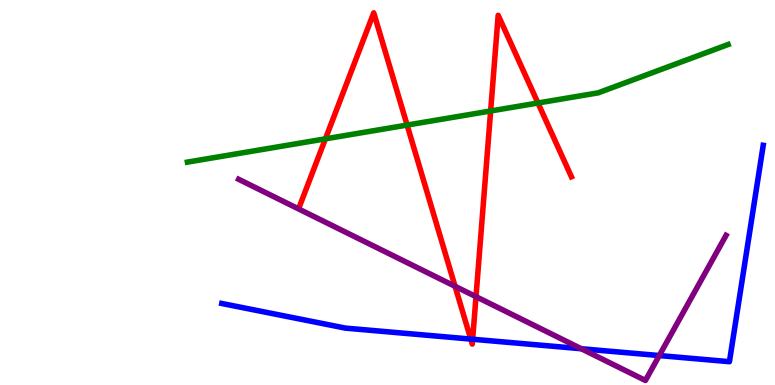[{'lines': ['blue', 'red'], 'intersections': [{'x': 6.07, 'y': 1.19}, {'x': 6.1, 'y': 1.19}]}, {'lines': ['green', 'red'], 'intersections': [{'x': 4.2, 'y': 6.39}, {'x': 5.25, 'y': 6.75}, {'x': 6.33, 'y': 7.12}, {'x': 6.94, 'y': 7.32}]}, {'lines': ['purple', 'red'], 'intersections': [{'x': 5.87, 'y': 2.56}, {'x': 6.14, 'y': 2.29}]}, {'lines': ['blue', 'green'], 'intersections': []}, {'lines': ['blue', 'purple'], 'intersections': [{'x': 7.5, 'y': 0.942}, {'x': 8.51, 'y': 0.765}]}, {'lines': ['green', 'purple'], 'intersections': []}]